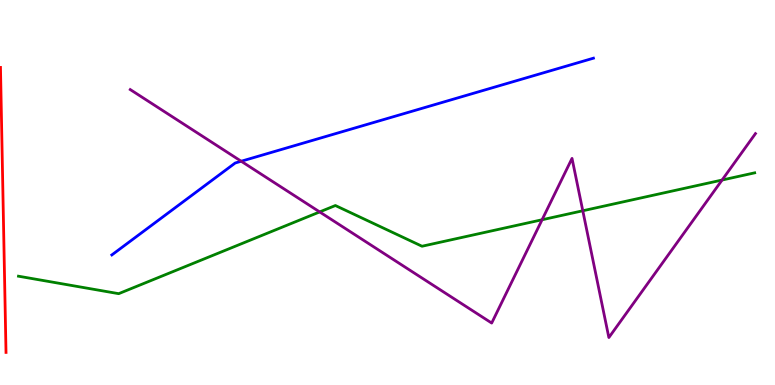[{'lines': ['blue', 'red'], 'intersections': []}, {'lines': ['green', 'red'], 'intersections': []}, {'lines': ['purple', 'red'], 'intersections': []}, {'lines': ['blue', 'green'], 'intersections': []}, {'lines': ['blue', 'purple'], 'intersections': [{'x': 3.11, 'y': 5.81}]}, {'lines': ['green', 'purple'], 'intersections': [{'x': 4.12, 'y': 4.5}, {'x': 6.99, 'y': 4.29}, {'x': 7.52, 'y': 4.53}, {'x': 9.32, 'y': 5.32}]}]